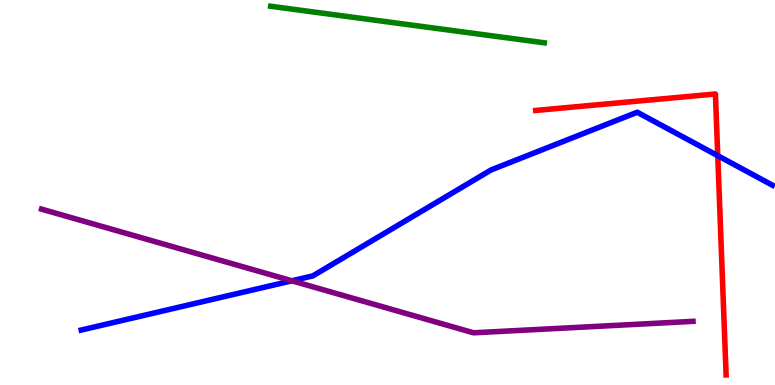[{'lines': ['blue', 'red'], 'intersections': [{'x': 9.26, 'y': 5.96}]}, {'lines': ['green', 'red'], 'intersections': []}, {'lines': ['purple', 'red'], 'intersections': []}, {'lines': ['blue', 'green'], 'intersections': []}, {'lines': ['blue', 'purple'], 'intersections': [{'x': 3.77, 'y': 2.71}]}, {'lines': ['green', 'purple'], 'intersections': []}]